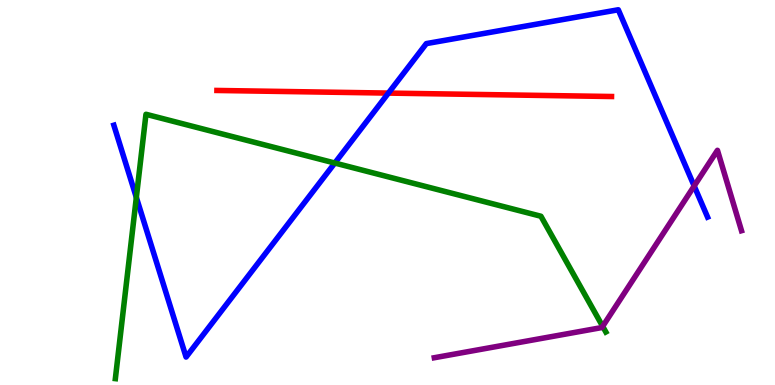[{'lines': ['blue', 'red'], 'intersections': [{'x': 5.01, 'y': 7.58}]}, {'lines': ['green', 'red'], 'intersections': []}, {'lines': ['purple', 'red'], 'intersections': []}, {'lines': ['blue', 'green'], 'intersections': [{'x': 1.76, 'y': 4.87}, {'x': 4.32, 'y': 5.77}]}, {'lines': ['blue', 'purple'], 'intersections': [{'x': 8.96, 'y': 5.17}]}, {'lines': ['green', 'purple'], 'intersections': [{'x': 7.78, 'y': 1.52}]}]